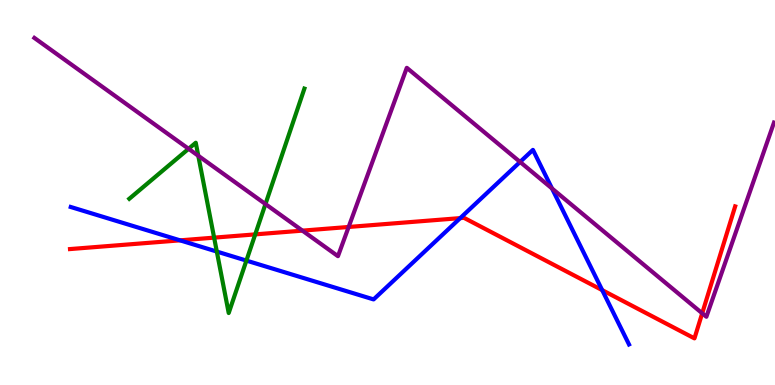[{'lines': ['blue', 'red'], 'intersections': [{'x': 2.32, 'y': 3.76}, {'x': 5.94, 'y': 4.33}, {'x': 7.77, 'y': 2.46}]}, {'lines': ['green', 'red'], 'intersections': [{'x': 2.76, 'y': 3.83}, {'x': 3.29, 'y': 3.91}]}, {'lines': ['purple', 'red'], 'intersections': [{'x': 3.9, 'y': 4.01}, {'x': 4.5, 'y': 4.1}, {'x': 9.06, 'y': 1.86}]}, {'lines': ['blue', 'green'], 'intersections': [{'x': 2.8, 'y': 3.47}, {'x': 3.18, 'y': 3.23}]}, {'lines': ['blue', 'purple'], 'intersections': [{'x': 6.71, 'y': 5.79}, {'x': 7.12, 'y': 5.1}]}, {'lines': ['green', 'purple'], 'intersections': [{'x': 2.43, 'y': 6.14}, {'x': 2.56, 'y': 5.95}, {'x': 3.43, 'y': 4.7}]}]